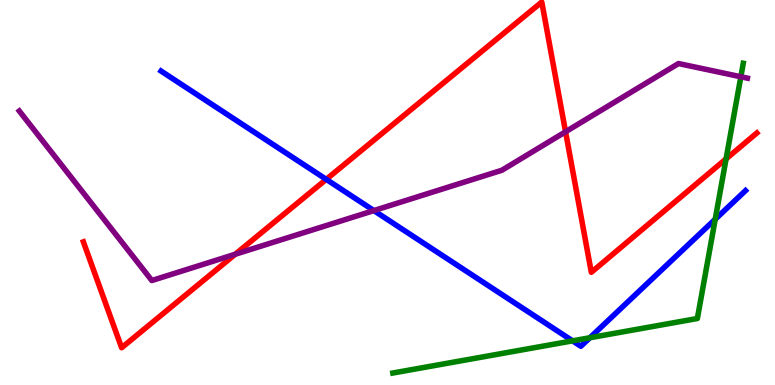[{'lines': ['blue', 'red'], 'intersections': [{'x': 4.21, 'y': 5.34}]}, {'lines': ['green', 'red'], 'intersections': [{'x': 9.37, 'y': 5.87}]}, {'lines': ['purple', 'red'], 'intersections': [{'x': 3.04, 'y': 3.4}, {'x': 7.3, 'y': 6.58}]}, {'lines': ['blue', 'green'], 'intersections': [{'x': 7.39, 'y': 1.15}, {'x': 7.61, 'y': 1.23}, {'x': 9.23, 'y': 4.3}]}, {'lines': ['blue', 'purple'], 'intersections': [{'x': 4.82, 'y': 4.53}]}, {'lines': ['green', 'purple'], 'intersections': [{'x': 9.56, 'y': 8.01}]}]